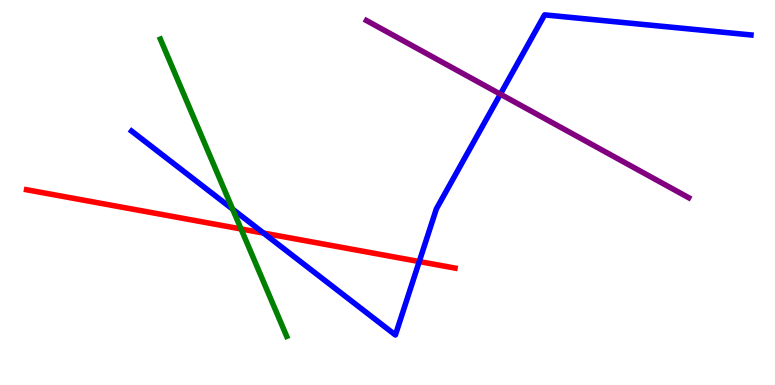[{'lines': ['blue', 'red'], 'intersections': [{'x': 3.4, 'y': 3.95}, {'x': 5.41, 'y': 3.21}]}, {'lines': ['green', 'red'], 'intersections': [{'x': 3.11, 'y': 4.05}]}, {'lines': ['purple', 'red'], 'intersections': []}, {'lines': ['blue', 'green'], 'intersections': [{'x': 3.0, 'y': 4.57}]}, {'lines': ['blue', 'purple'], 'intersections': [{'x': 6.46, 'y': 7.55}]}, {'lines': ['green', 'purple'], 'intersections': []}]